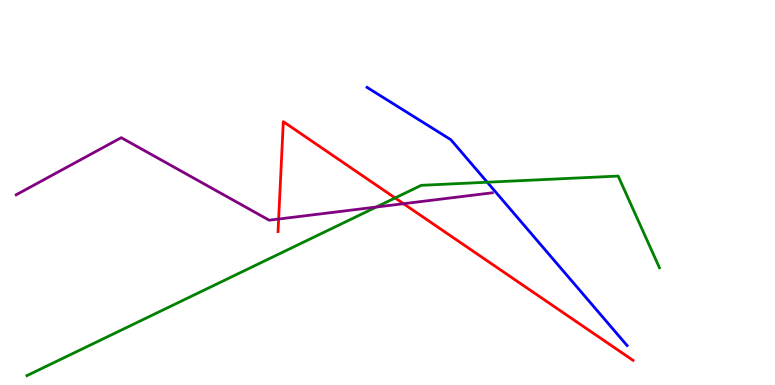[{'lines': ['blue', 'red'], 'intersections': []}, {'lines': ['green', 'red'], 'intersections': [{'x': 5.1, 'y': 4.86}]}, {'lines': ['purple', 'red'], 'intersections': [{'x': 3.6, 'y': 4.31}, {'x': 5.21, 'y': 4.71}]}, {'lines': ['blue', 'green'], 'intersections': [{'x': 6.29, 'y': 5.27}]}, {'lines': ['blue', 'purple'], 'intersections': []}, {'lines': ['green', 'purple'], 'intersections': [{'x': 4.86, 'y': 4.62}]}]